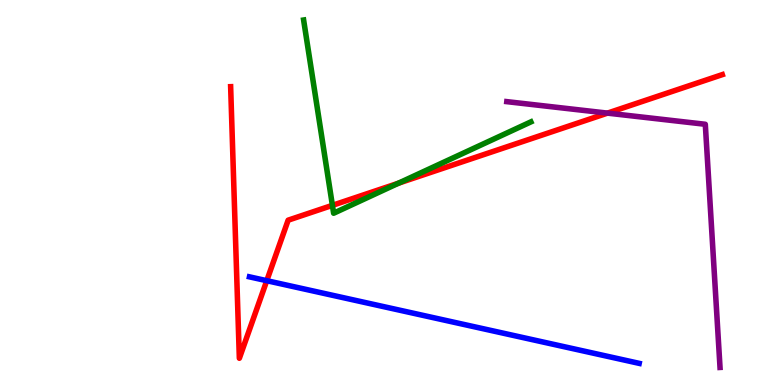[{'lines': ['blue', 'red'], 'intersections': [{'x': 3.44, 'y': 2.71}]}, {'lines': ['green', 'red'], 'intersections': [{'x': 4.29, 'y': 4.67}, {'x': 5.14, 'y': 5.24}]}, {'lines': ['purple', 'red'], 'intersections': [{'x': 7.84, 'y': 7.06}]}, {'lines': ['blue', 'green'], 'intersections': []}, {'lines': ['blue', 'purple'], 'intersections': []}, {'lines': ['green', 'purple'], 'intersections': []}]